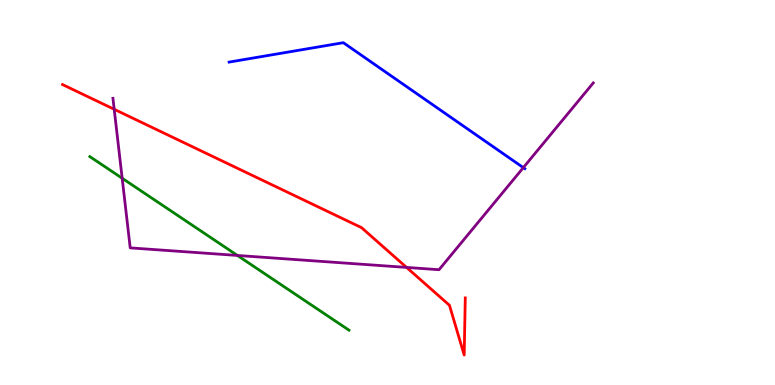[{'lines': ['blue', 'red'], 'intersections': []}, {'lines': ['green', 'red'], 'intersections': []}, {'lines': ['purple', 'red'], 'intersections': [{'x': 1.47, 'y': 7.16}, {'x': 5.25, 'y': 3.05}]}, {'lines': ['blue', 'green'], 'intersections': []}, {'lines': ['blue', 'purple'], 'intersections': [{'x': 6.75, 'y': 5.65}]}, {'lines': ['green', 'purple'], 'intersections': [{'x': 1.58, 'y': 5.37}, {'x': 3.06, 'y': 3.36}]}]